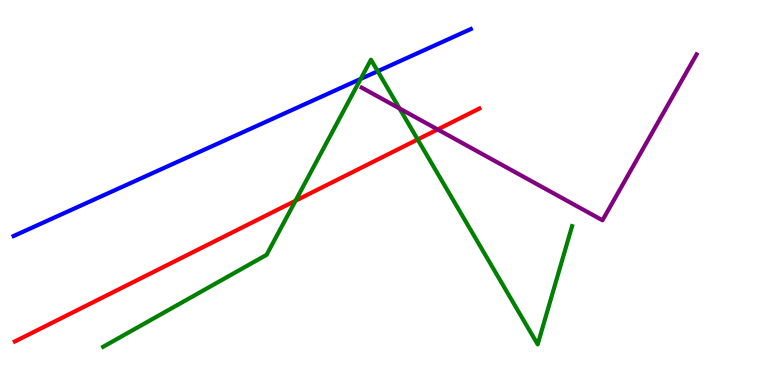[{'lines': ['blue', 'red'], 'intersections': []}, {'lines': ['green', 'red'], 'intersections': [{'x': 3.81, 'y': 4.79}, {'x': 5.39, 'y': 6.38}]}, {'lines': ['purple', 'red'], 'intersections': [{'x': 5.65, 'y': 6.64}]}, {'lines': ['blue', 'green'], 'intersections': [{'x': 4.65, 'y': 7.95}, {'x': 4.87, 'y': 8.15}]}, {'lines': ['blue', 'purple'], 'intersections': []}, {'lines': ['green', 'purple'], 'intersections': [{'x': 5.16, 'y': 7.18}]}]